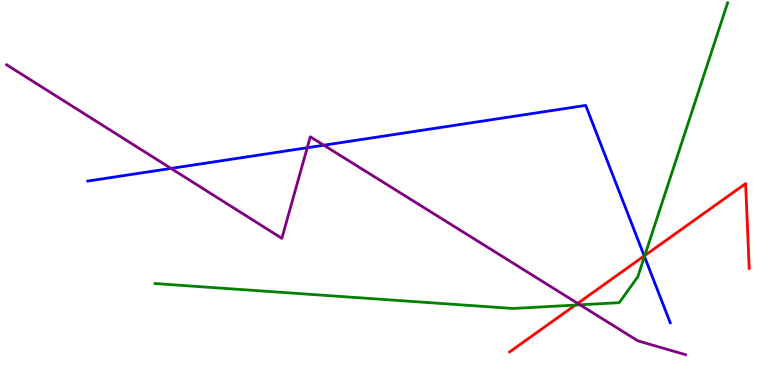[{'lines': ['blue', 'red'], 'intersections': [{'x': 8.31, 'y': 3.35}]}, {'lines': ['green', 'red'], 'intersections': [{'x': 7.42, 'y': 2.08}, {'x': 8.32, 'y': 3.36}]}, {'lines': ['purple', 'red'], 'intersections': [{'x': 7.45, 'y': 2.12}]}, {'lines': ['blue', 'green'], 'intersections': [{'x': 8.32, 'y': 3.34}]}, {'lines': ['blue', 'purple'], 'intersections': [{'x': 2.21, 'y': 5.63}, {'x': 3.96, 'y': 6.16}, {'x': 4.18, 'y': 6.23}]}, {'lines': ['green', 'purple'], 'intersections': [{'x': 7.48, 'y': 2.08}]}]